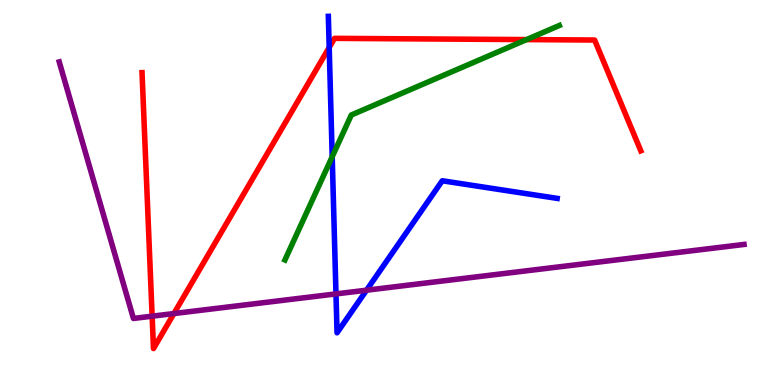[{'lines': ['blue', 'red'], 'intersections': [{'x': 4.25, 'y': 8.77}]}, {'lines': ['green', 'red'], 'intersections': [{'x': 6.79, 'y': 8.97}]}, {'lines': ['purple', 'red'], 'intersections': [{'x': 1.96, 'y': 1.79}, {'x': 2.24, 'y': 1.86}]}, {'lines': ['blue', 'green'], 'intersections': [{'x': 4.29, 'y': 5.93}]}, {'lines': ['blue', 'purple'], 'intersections': [{'x': 4.34, 'y': 2.37}, {'x': 4.73, 'y': 2.46}]}, {'lines': ['green', 'purple'], 'intersections': []}]